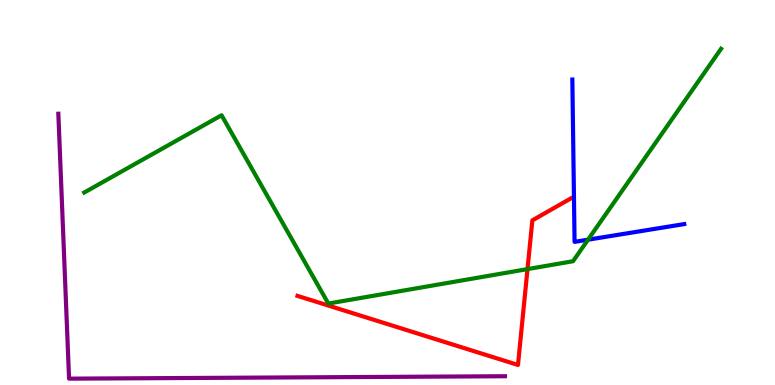[{'lines': ['blue', 'red'], 'intersections': []}, {'lines': ['green', 'red'], 'intersections': [{'x': 6.81, 'y': 3.01}]}, {'lines': ['purple', 'red'], 'intersections': []}, {'lines': ['blue', 'green'], 'intersections': [{'x': 7.59, 'y': 3.77}]}, {'lines': ['blue', 'purple'], 'intersections': []}, {'lines': ['green', 'purple'], 'intersections': []}]